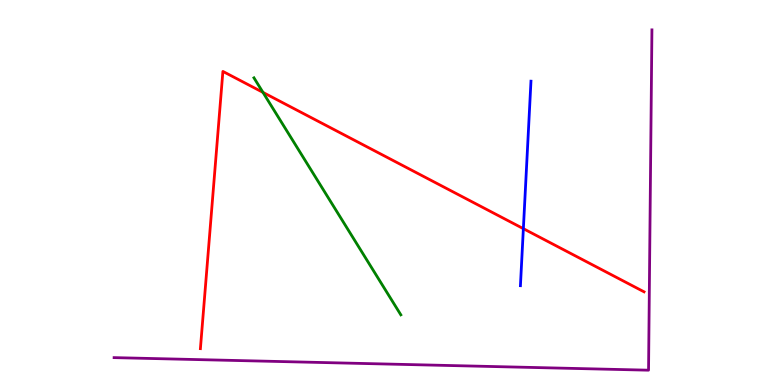[{'lines': ['blue', 'red'], 'intersections': [{'x': 6.75, 'y': 4.06}]}, {'lines': ['green', 'red'], 'intersections': [{'x': 3.39, 'y': 7.6}]}, {'lines': ['purple', 'red'], 'intersections': []}, {'lines': ['blue', 'green'], 'intersections': []}, {'lines': ['blue', 'purple'], 'intersections': []}, {'lines': ['green', 'purple'], 'intersections': []}]